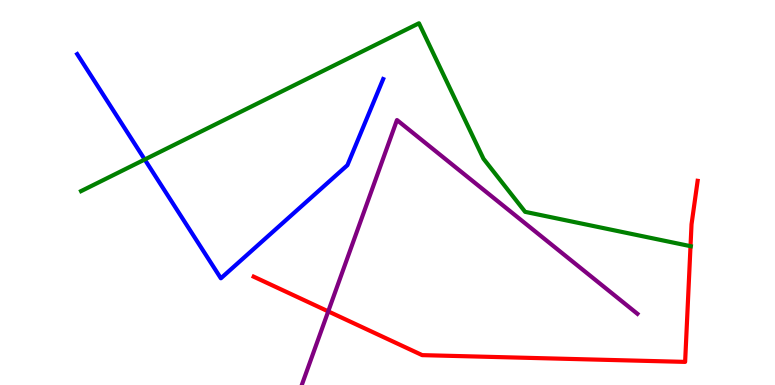[{'lines': ['blue', 'red'], 'intersections': []}, {'lines': ['green', 'red'], 'intersections': [{'x': 8.91, 'y': 3.61}]}, {'lines': ['purple', 'red'], 'intersections': [{'x': 4.24, 'y': 1.91}]}, {'lines': ['blue', 'green'], 'intersections': [{'x': 1.87, 'y': 5.86}]}, {'lines': ['blue', 'purple'], 'intersections': []}, {'lines': ['green', 'purple'], 'intersections': []}]